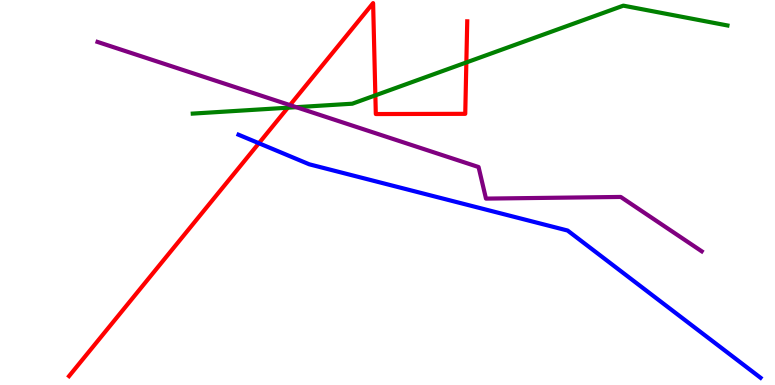[{'lines': ['blue', 'red'], 'intersections': [{'x': 3.34, 'y': 6.28}]}, {'lines': ['green', 'red'], 'intersections': [{'x': 3.71, 'y': 7.2}, {'x': 4.84, 'y': 7.52}, {'x': 6.02, 'y': 8.38}]}, {'lines': ['purple', 'red'], 'intersections': [{'x': 3.74, 'y': 7.27}]}, {'lines': ['blue', 'green'], 'intersections': []}, {'lines': ['blue', 'purple'], 'intersections': []}, {'lines': ['green', 'purple'], 'intersections': [{'x': 3.82, 'y': 7.22}]}]